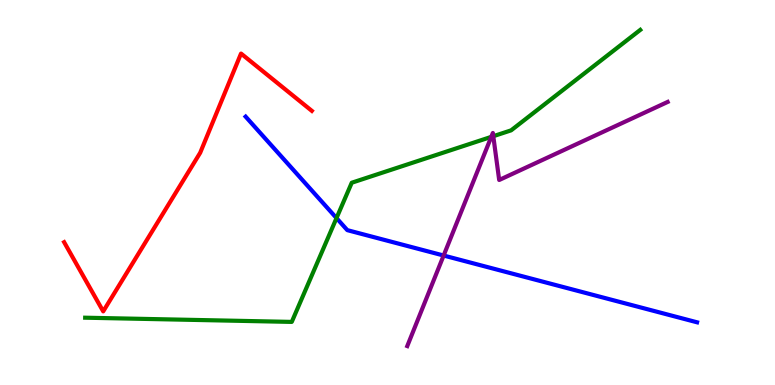[{'lines': ['blue', 'red'], 'intersections': []}, {'lines': ['green', 'red'], 'intersections': []}, {'lines': ['purple', 'red'], 'intersections': []}, {'lines': ['blue', 'green'], 'intersections': [{'x': 4.34, 'y': 4.34}]}, {'lines': ['blue', 'purple'], 'intersections': [{'x': 5.72, 'y': 3.36}]}, {'lines': ['green', 'purple'], 'intersections': [{'x': 6.34, 'y': 6.45}, {'x': 6.37, 'y': 6.46}]}]